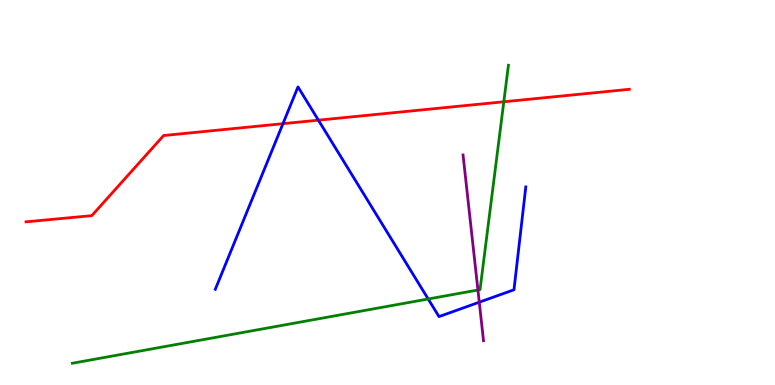[{'lines': ['blue', 'red'], 'intersections': [{'x': 3.65, 'y': 6.79}, {'x': 4.11, 'y': 6.88}]}, {'lines': ['green', 'red'], 'intersections': [{'x': 6.5, 'y': 7.36}]}, {'lines': ['purple', 'red'], 'intersections': []}, {'lines': ['blue', 'green'], 'intersections': [{'x': 5.52, 'y': 2.23}]}, {'lines': ['blue', 'purple'], 'intersections': [{'x': 6.18, 'y': 2.15}]}, {'lines': ['green', 'purple'], 'intersections': [{'x': 6.17, 'y': 2.47}]}]